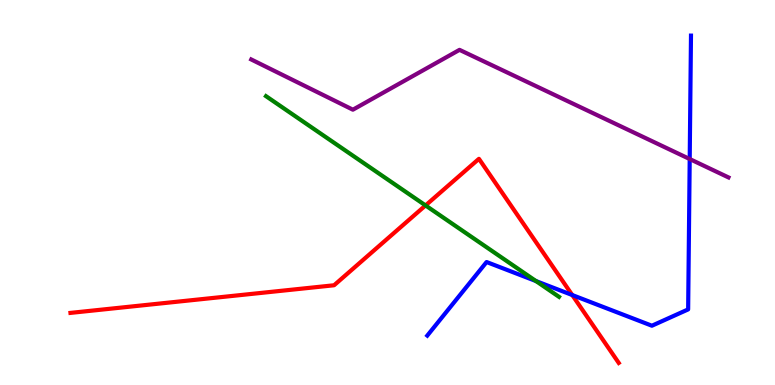[{'lines': ['blue', 'red'], 'intersections': [{'x': 7.38, 'y': 2.34}]}, {'lines': ['green', 'red'], 'intersections': [{'x': 5.49, 'y': 4.66}]}, {'lines': ['purple', 'red'], 'intersections': []}, {'lines': ['blue', 'green'], 'intersections': [{'x': 6.92, 'y': 2.7}]}, {'lines': ['blue', 'purple'], 'intersections': [{'x': 8.9, 'y': 5.87}]}, {'lines': ['green', 'purple'], 'intersections': []}]